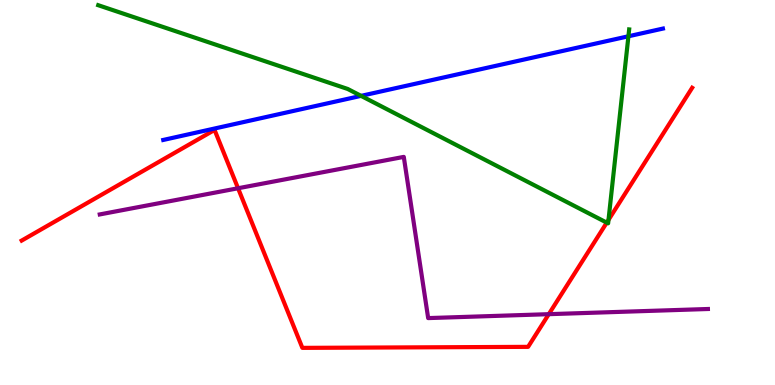[{'lines': ['blue', 'red'], 'intersections': []}, {'lines': ['green', 'red'], 'intersections': [{'x': 7.83, 'y': 4.22}, {'x': 7.85, 'y': 4.29}]}, {'lines': ['purple', 'red'], 'intersections': [{'x': 3.07, 'y': 5.11}, {'x': 7.08, 'y': 1.84}]}, {'lines': ['blue', 'green'], 'intersections': [{'x': 4.66, 'y': 7.51}, {'x': 8.11, 'y': 9.06}]}, {'lines': ['blue', 'purple'], 'intersections': []}, {'lines': ['green', 'purple'], 'intersections': []}]